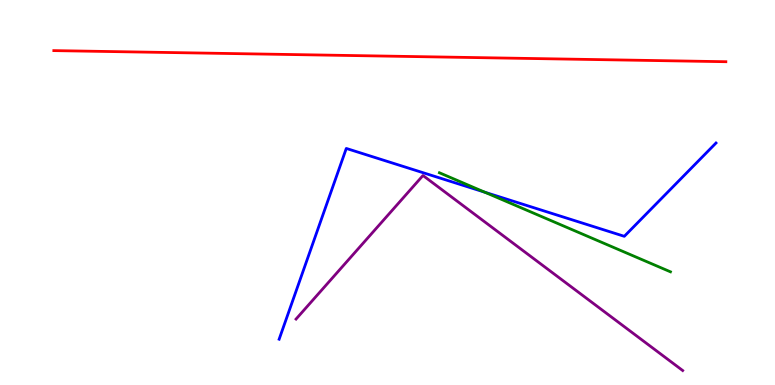[{'lines': ['blue', 'red'], 'intersections': []}, {'lines': ['green', 'red'], 'intersections': []}, {'lines': ['purple', 'red'], 'intersections': []}, {'lines': ['blue', 'green'], 'intersections': [{'x': 6.26, 'y': 5.01}]}, {'lines': ['blue', 'purple'], 'intersections': []}, {'lines': ['green', 'purple'], 'intersections': []}]